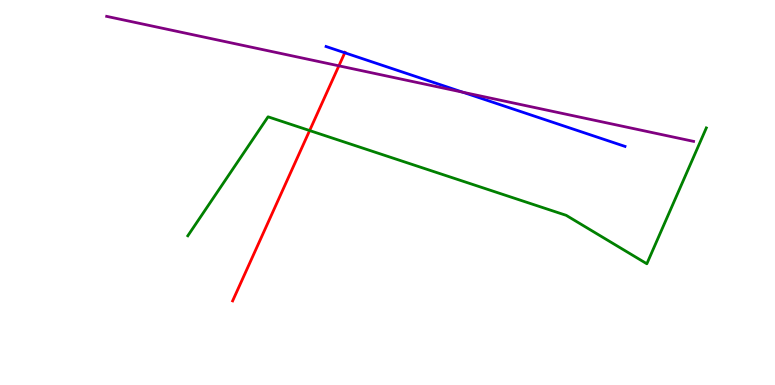[{'lines': ['blue', 'red'], 'intersections': [{'x': 4.45, 'y': 8.63}]}, {'lines': ['green', 'red'], 'intersections': [{'x': 4.0, 'y': 6.61}]}, {'lines': ['purple', 'red'], 'intersections': [{'x': 4.37, 'y': 8.29}]}, {'lines': ['blue', 'green'], 'intersections': []}, {'lines': ['blue', 'purple'], 'intersections': [{'x': 5.97, 'y': 7.6}]}, {'lines': ['green', 'purple'], 'intersections': []}]